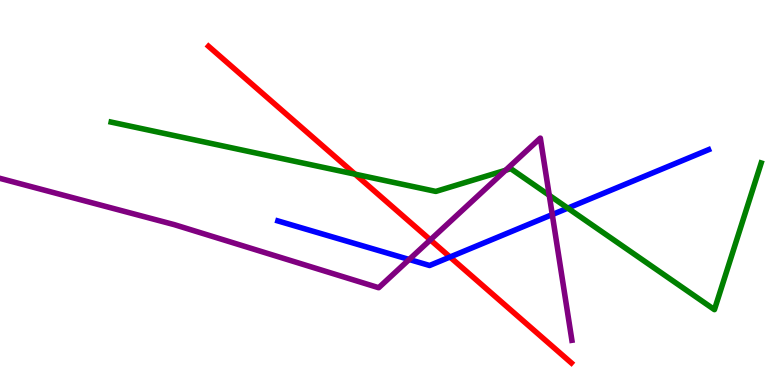[{'lines': ['blue', 'red'], 'intersections': [{'x': 5.81, 'y': 3.32}]}, {'lines': ['green', 'red'], 'intersections': [{'x': 4.58, 'y': 5.48}]}, {'lines': ['purple', 'red'], 'intersections': [{'x': 5.55, 'y': 3.77}]}, {'lines': ['blue', 'green'], 'intersections': [{'x': 7.33, 'y': 4.59}]}, {'lines': ['blue', 'purple'], 'intersections': [{'x': 5.28, 'y': 3.26}, {'x': 7.13, 'y': 4.43}]}, {'lines': ['green', 'purple'], 'intersections': [{'x': 6.52, 'y': 5.58}, {'x': 7.09, 'y': 4.93}]}]